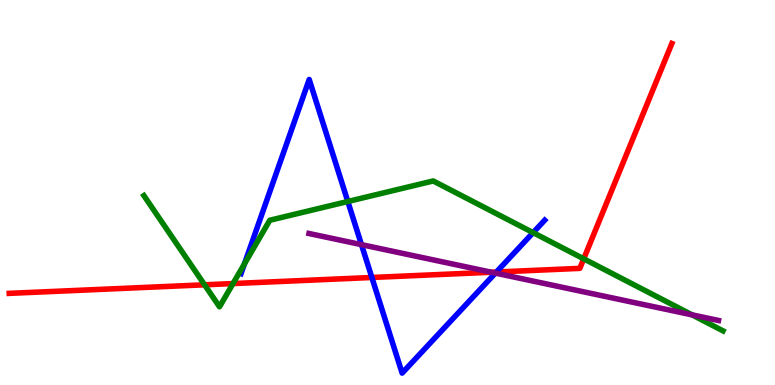[{'lines': ['blue', 'red'], 'intersections': [{'x': 4.8, 'y': 2.79}, {'x': 6.41, 'y': 2.93}]}, {'lines': ['green', 'red'], 'intersections': [{'x': 2.64, 'y': 2.6}, {'x': 3.01, 'y': 2.63}, {'x': 7.53, 'y': 3.28}]}, {'lines': ['purple', 'red'], 'intersections': [{'x': 6.34, 'y': 2.93}]}, {'lines': ['blue', 'green'], 'intersections': [{'x': 3.15, 'y': 3.15}, {'x': 4.49, 'y': 4.77}, {'x': 6.88, 'y': 3.96}]}, {'lines': ['blue', 'purple'], 'intersections': [{'x': 4.66, 'y': 3.65}, {'x': 6.39, 'y': 2.91}]}, {'lines': ['green', 'purple'], 'intersections': [{'x': 8.93, 'y': 1.82}]}]